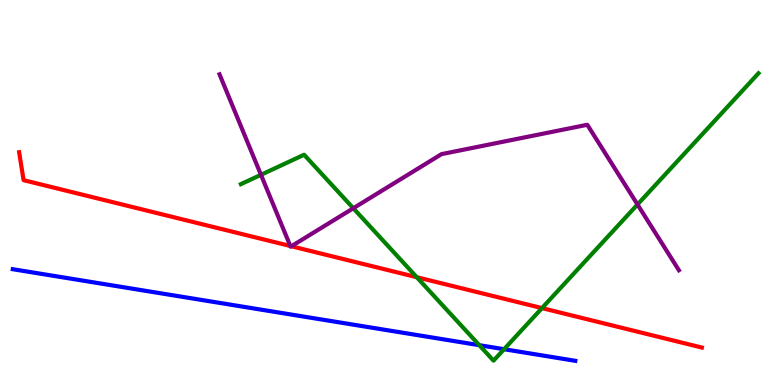[{'lines': ['blue', 'red'], 'intersections': []}, {'lines': ['green', 'red'], 'intersections': [{'x': 5.38, 'y': 2.8}, {'x': 6.99, 'y': 2.0}]}, {'lines': ['purple', 'red'], 'intersections': [{'x': 3.75, 'y': 3.61}, {'x': 3.76, 'y': 3.6}]}, {'lines': ['blue', 'green'], 'intersections': [{'x': 6.18, 'y': 1.03}, {'x': 6.5, 'y': 0.929}]}, {'lines': ['blue', 'purple'], 'intersections': []}, {'lines': ['green', 'purple'], 'intersections': [{'x': 3.37, 'y': 5.46}, {'x': 4.56, 'y': 4.59}, {'x': 8.23, 'y': 4.69}]}]